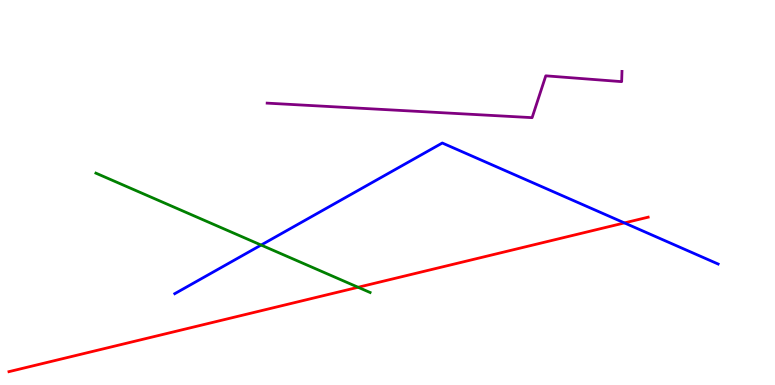[{'lines': ['blue', 'red'], 'intersections': [{'x': 8.06, 'y': 4.21}]}, {'lines': ['green', 'red'], 'intersections': [{'x': 4.62, 'y': 2.54}]}, {'lines': ['purple', 'red'], 'intersections': []}, {'lines': ['blue', 'green'], 'intersections': [{'x': 3.37, 'y': 3.64}]}, {'lines': ['blue', 'purple'], 'intersections': []}, {'lines': ['green', 'purple'], 'intersections': []}]